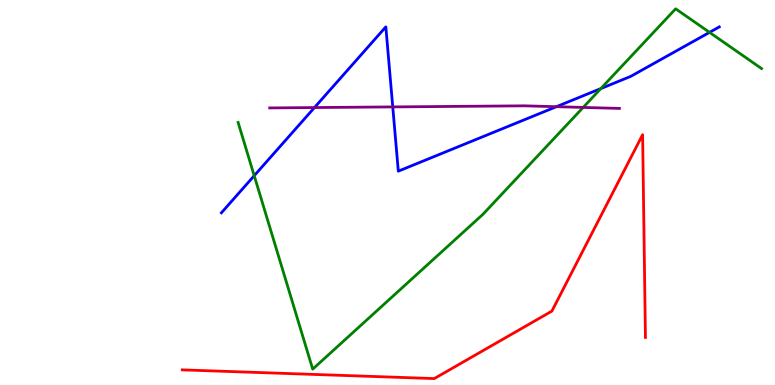[{'lines': ['blue', 'red'], 'intersections': []}, {'lines': ['green', 'red'], 'intersections': []}, {'lines': ['purple', 'red'], 'intersections': []}, {'lines': ['blue', 'green'], 'intersections': [{'x': 3.28, 'y': 5.44}, {'x': 7.75, 'y': 7.7}, {'x': 9.16, 'y': 9.16}]}, {'lines': ['blue', 'purple'], 'intersections': [{'x': 4.06, 'y': 7.21}, {'x': 5.07, 'y': 7.22}, {'x': 7.18, 'y': 7.23}]}, {'lines': ['green', 'purple'], 'intersections': [{'x': 7.52, 'y': 7.21}]}]